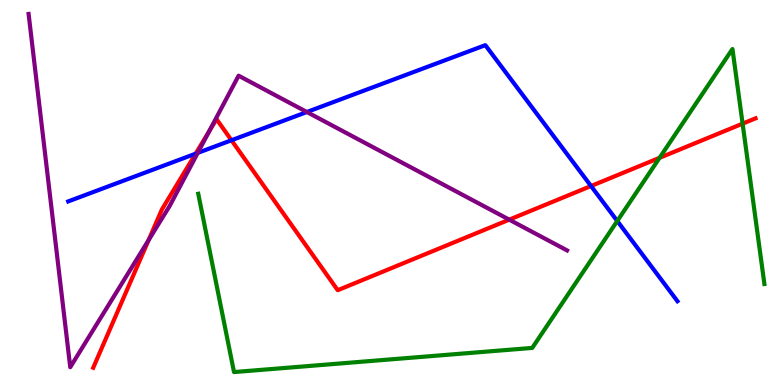[{'lines': ['blue', 'red'], 'intersections': [{'x': 2.52, 'y': 6.01}, {'x': 2.99, 'y': 6.36}, {'x': 7.63, 'y': 5.17}]}, {'lines': ['green', 'red'], 'intersections': [{'x': 8.51, 'y': 5.9}, {'x': 9.58, 'y': 6.79}]}, {'lines': ['purple', 'red'], 'intersections': [{'x': 1.92, 'y': 3.76}, {'x': 2.7, 'y': 6.58}, {'x': 6.57, 'y': 4.29}]}, {'lines': ['blue', 'green'], 'intersections': [{'x': 7.96, 'y': 4.26}]}, {'lines': ['blue', 'purple'], 'intersections': [{'x': 2.55, 'y': 6.03}, {'x': 3.96, 'y': 7.09}]}, {'lines': ['green', 'purple'], 'intersections': []}]